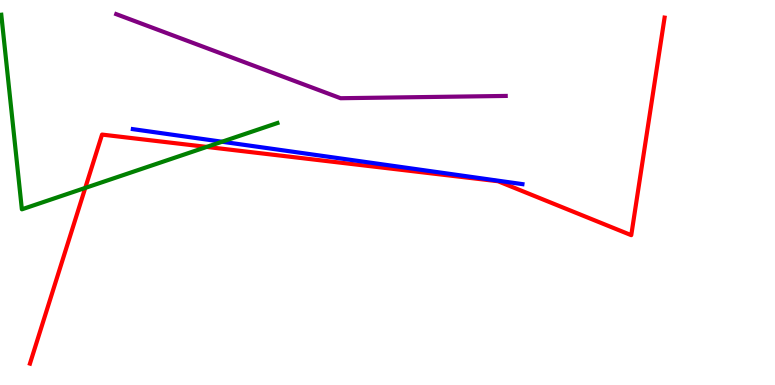[{'lines': ['blue', 'red'], 'intersections': []}, {'lines': ['green', 'red'], 'intersections': [{'x': 1.1, 'y': 5.12}, {'x': 2.67, 'y': 6.18}]}, {'lines': ['purple', 'red'], 'intersections': []}, {'lines': ['blue', 'green'], 'intersections': [{'x': 2.87, 'y': 6.32}]}, {'lines': ['blue', 'purple'], 'intersections': []}, {'lines': ['green', 'purple'], 'intersections': []}]